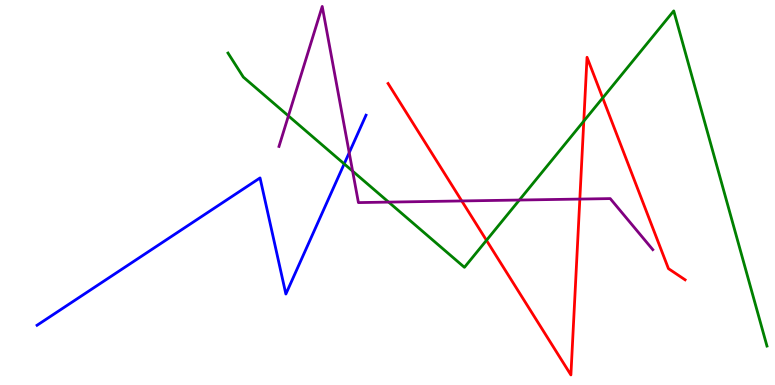[{'lines': ['blue', 'red'], 'intersections': []}, {'lines': ['green', 'red'], 'intersections': [{'x': 6.28, 'y': 3.76}, {'x': 7.53, 'y': 6.85}, {'x': 7.78, 'y': 7.46}]}, {'lines': ['purple', 'red'], 'intersections': [{'x': 5.96, 'y': 4.78}, {'x': 7.48, 'y': 4.83}]}, {'lines': ['blue', 'green'], 'intersections': [{'x': 4.44, 'y': 5.74}]}, {'lines': ['blue', 'purple'], 'intersections': [{'x': 4.51, 'y': 6.03}]}, {'lines': ['green', 'purple'], 'intersections': [{'x': 3.72, 'y': 6.99}, {'x': 4.55, 'y': 5.56}, {'x': 5.01, 'y': 4.75}, {'x': 6.7, 'y': 4.8}]}]